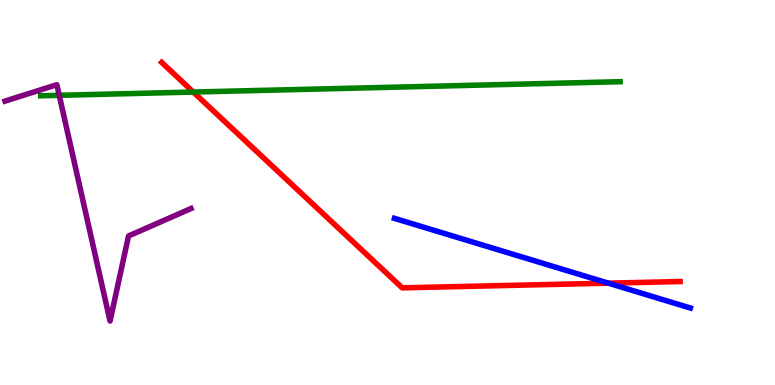[{'lines': ['blue', 'red'], 'intersections': [{'x': 7.85, 'y': 2.65}]}, {'lines': ['green', 'red'], 'intersections': [{'x': 2.49, 'y': 7.61}]}, {'lines': ['purple', 'red'], 'intersections': []}, {'lines': ['blue', 'green'], 'intersections': []}, {'lines': ['blue', 'purple'], 'intersections': []}, {'lines': ['green', 'purple'], 'intersections': [{'x': 0.764, 'y': 7.52}]}]